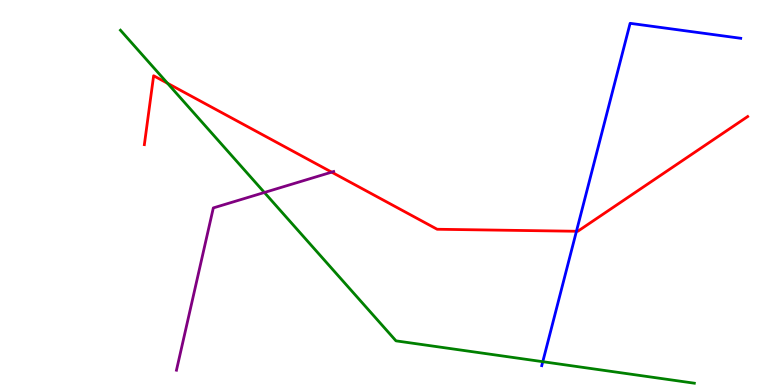[{'lines': ['blue', 'red'], 'intersections': [{'x': 7.44, 'y': 3.99}]}, {'lines': ['green', 'red'], 'intersections': [{'x': 2.16, 'y': 7.84}]}, {'lines': ['purple', 'red'], 'intersections': [{'x': 4.28, 'y': 5.53}]}, {'lines': ['blue', 'green'], 'intersections': [{'x': 7.0, 'y': 0.605}]}, {'lines': ['blue', 'purple'], 'intersections': []}, {'lines': ['green', 'purple'], 'intersections': [{'x': 3.41, 'y': 5.0}]}]